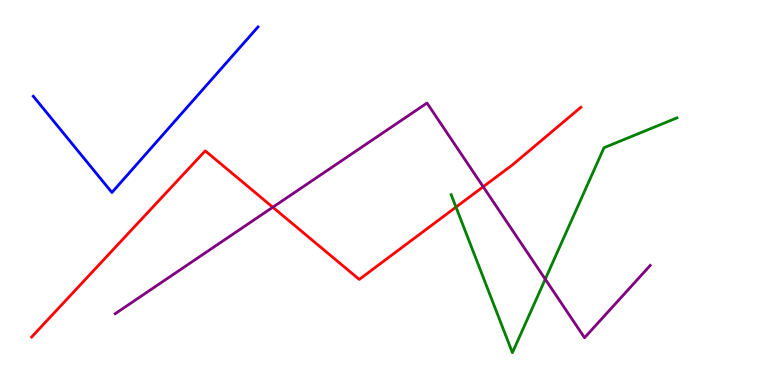[{'lines': ['blue', 'red'], 'intersections': []}, {'lines': ['green', 'red'], 'intersections': [{'x': 5.88, 'y': 4.62}]}, {'lines': ['purple', 'red'], 'intersections': [{'x': 3.52, 'y': 4.62}, {'x': 6.23, 'y': 5.15}]}, {'lines': ['blue', 'green'], 'intersections': []}, {'lines': ['blue', 'purple'], 'intersections': []}, {'lines': ['green', 'purple'], 'intersections': [{'x': 7.04, 'y': 2.75}]}]